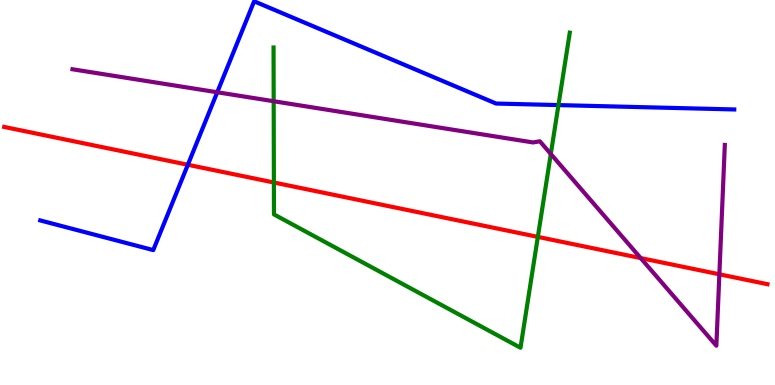[{'lines': ['blue', 'red'], 'intersections': [{'x': 2.42, 'y': 5.72}]}, {'lines': ['green', 'red'], 'intersections': [{'x': 3.53, 'y': 5.26}, {'x': 6.94, 'y': 3.85}]}, {'lines': ['purple', 'red'], 'intersections': [{'x': 8.27, 'y': 3.3}, {'x': 9.28, 'y': 2.88}]}, {'lines': ['blue', 'green'], 'intersections': [{'x': 7.21, 'y': 7.27}]}, {'lines': ['blue', 'purple'], 'intersections': [{'x': 2.8, 'y': 7.6}]}, {'lines': ['green', 'purple'], 'intersections': [{'x': 3.53, 'y': 7.37}, {'x': 7.11, 'y': 6.0}]}]